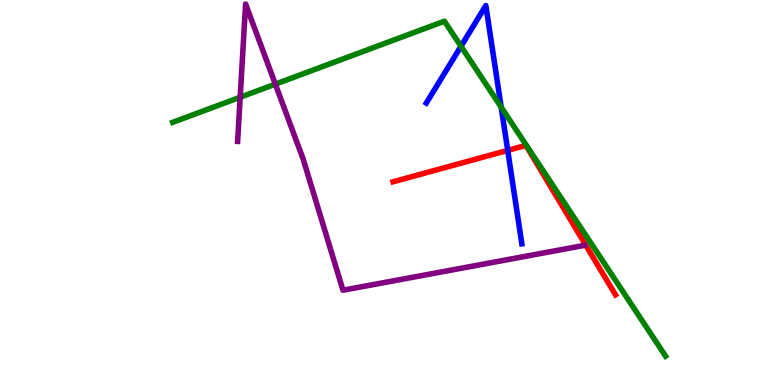[{'lines': ['blue', 'red'], 'intersections': [{'x': 6.55, 'y': 6.09}]}, {'lines': ['green', 'red'], 'intersections': []}, {'lines': ['purple', 'red'], 'intersections': []}, {'lines': ['blue', 'green'], 'intersections': [{'x': 5.95, 'y': 8.8}, {'x': 6.47, 'y': 7.22}]}, {'lines': ['blue', 'purple'], 'intersections': []}, {'lines': ['green', 'purple'], 'intersections': [{'x': 3.1, 'y': 7.47}, {'x': 3.55, 'y': 7.81}]}]